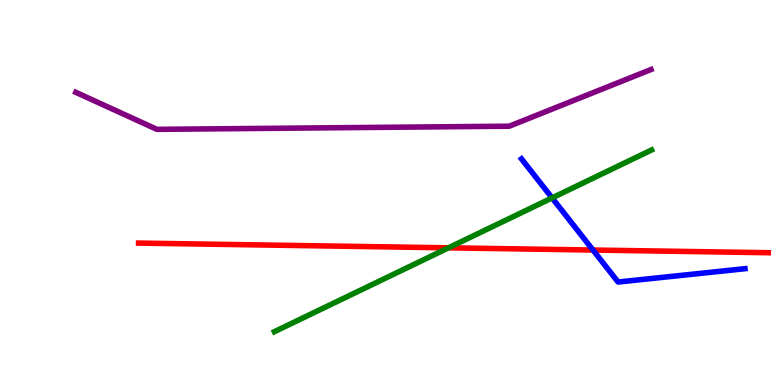[{'lines': ['blue', 'red'], 'intersections': [{'x': 7.65, 'y': 3.51}]}, {'lines': ['green', 'red'], 'intersections': [{'x': 5.79, 'y': 3.56}]}, {'lines': ['purple', 'red'], 'intersections': []}, {'lines': ['blue', 'green'], 'intersections': [{'x': 7.12, 'y': 4.86}]}, {'lines': ['blue', 'purple'], 'intersections': []}, {'lines': ['green', 'purple'], 'intersections': []}]